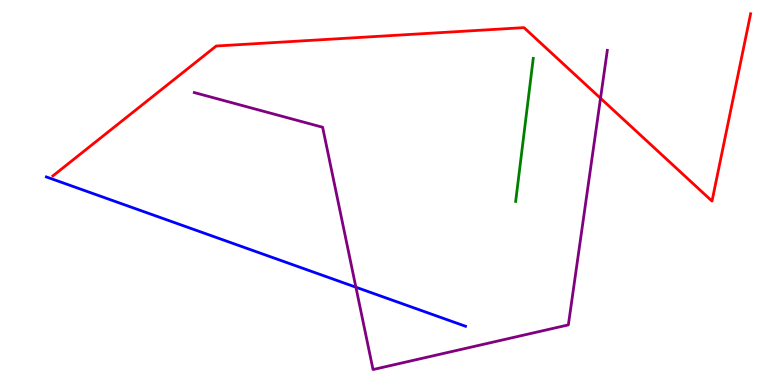[{'lines': ['blue', 'red'], 'intersections': []}, {'lines': ['green', 'red'], 'intersections': []}, {'lines': ['purple', 'red'], 'intersections': [{'x': 7.75, 'y': 7.45}]}, {'lines': ['blue', 'green'], 'intersections': []}, {'lines': ['blue', 'purple'], 'intersections': [{'x': 4.59, 'y': 2.54}]}, {'lines': ['green', 'purple'], 'intersections': []}]